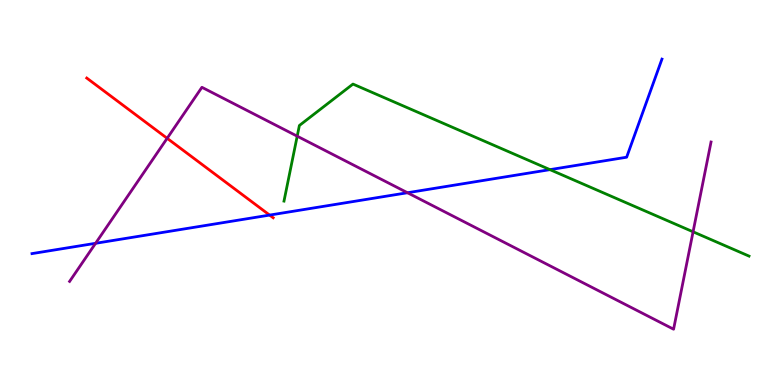[{'lines': ['blue', 'red'], 'intersections': [{'x': 3.48, 'y': 4.41}]}, {'lines': ['green', 'red'], 'intersections': []}, {'lines': ['purple', 'red'], 'intersections': [{'x': 2.16, 'y': 6.41}]}, {'lines': ['blue', 'green'], 'intersections': [{'x': 7.1, 'y': 5.59}]}, {'lines': ['blue', 'purple'], 'intersections': [{'x': 1.23, 'y': 3.68}, {'x': 5.26, 'y': 4.99}]}, {'lines': ['green', 'purple'], 'intersections': [{'x': 3.83, 'y': 6.46}, {'x': 8.94, 'y': 3.98}]}]